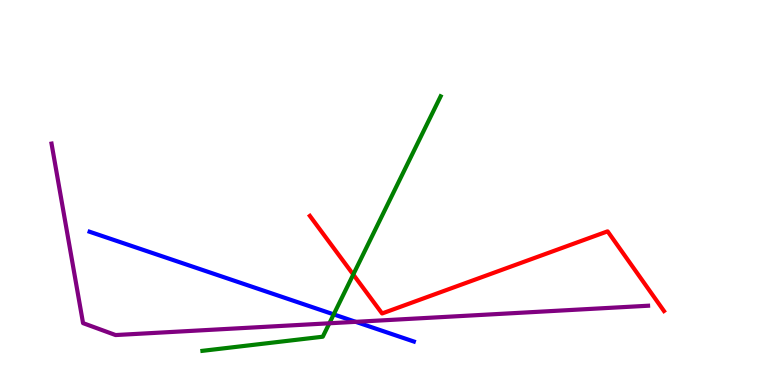[{'lines': ['blue', 'red'], 'intersections': []}, {'lines': ['green', 'red'], 'intersections': [{'x': 4.56, 'y': 2.87}]}, {'lines': ['purple', 'red'], 'intersections': []}, {'lines': ['blue', 'green'], 'intersections': [{'x': 4.31, 'y': 1.83}]}, {'lines': ['blue', 'purple'], 'intersections': [{'x': 4.59, 'y': 1.64}]}, {'lines': ['green', 'purple'], 'intersections': [{'x': 4.25, 'y': 1.6}]}]